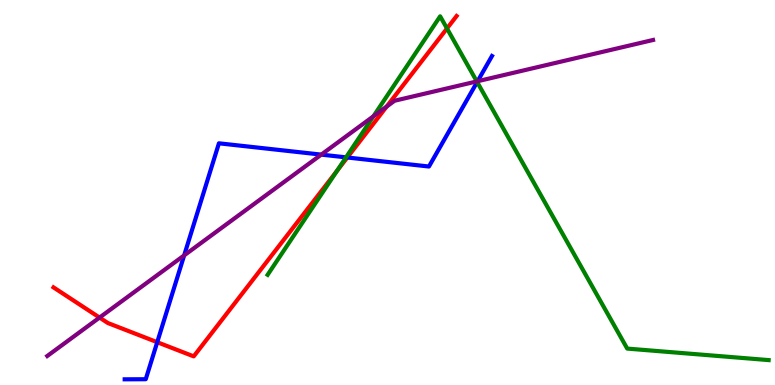[{'lines': ['blue', 'red'], 'intersections': [{'x': 2.03, 'y': 1.11}, {'x': 4.48, 'y': 5.91}]}, {'lines': ['green', 'red'], 'intersections': [{'x': 4.35, 'y': 5.56}, {'x': 5.77, 'y': 9.26}]}, {'lines': ['purple', 'red'], 'intersections': [{'x': 1.28, 'y': 1.75}, {'x': 4.99, 'y': 7.23}]}, {'lines': ['blue', 'green'], 'intersections': [{'x': 4.46, 'y': 5.91}, {'x': 6.16, 'y': 7.87}]}, {'lines': ['blue', 'purple'], 'intersections': [{'x': 2.38, 'y': 3.37}, {'x': 4.15, 'y': 5.98}, {'x': 6.16, 'y': 7.89}]}, {'lines': ['green', 'purple'], 'intersections': [{'x': 4.82, 'y': 6.98}, {'x': 6.15, 'y': 7.89}]}]